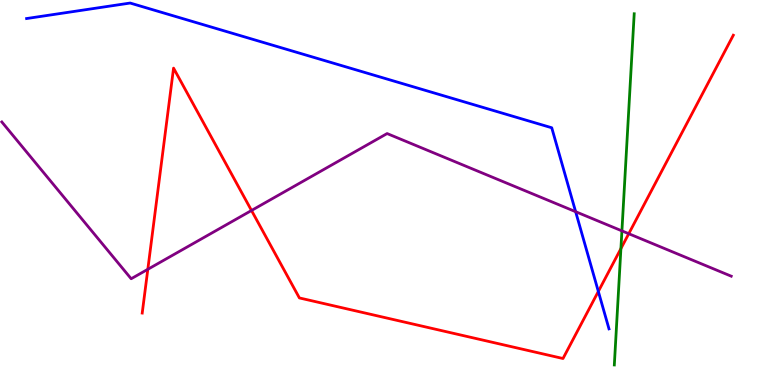[{'lines': ['blue', 'red'], 'intersections': [{'x': 7.72, 'y': 2.43}]}, {'lines': ['green', 'red'], 'intersections': [{'x': 8.01, 'y': 3.54}]}, {'lines': ['purple', 'red'], 'intersections': [{'x': 1.91, 'y': 3.01}, {'x': 3.25, 'y': 4.53}, {'x': 8.11, 'y': 3.93}]}, {'lines': ['blue', 'green'], 'intersections': []}, {'lines': ['blue', 'purple'], 'intersections': [{'x': 7.43, 'y': 4.5}]}, {'lines': ['green', 'purple'], 'intersections': [{'x': 8.02, 'y': 4.0}]}]